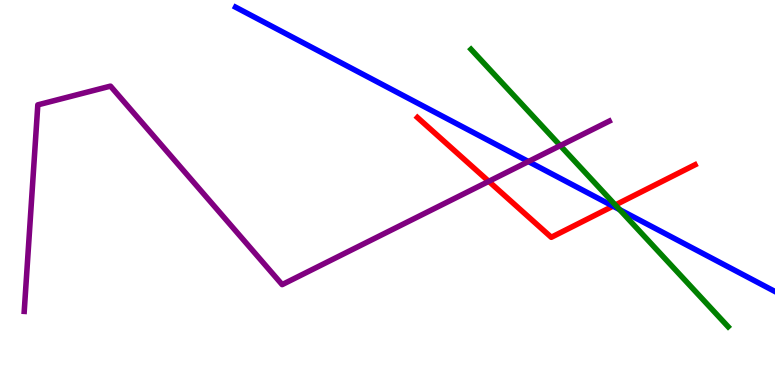[{'lines': ['blue', 'red'], 'intersections': [{'x': 7.91, 'y': 4.65}]}, {'lines': ['green', 'red'], 'intersections': [{'x': 7.94, 'y': 4.68}]}, {'lines': ['purple', 'red'], 'intersections': [{'x': 6.31, 'y': 5.29}]}, {'lines': ['blue', 'green'], 'intersections': [{'x': 7.99, 'y': 4.56}]}, {'lines': ['blue', 'purple'], 'intersections': [{'x': 6.82, 'y': 5.8}]}, {'lines': ['green', 'purple'], 'intersections': [{'x': 7.23, 'y': 6.22}]}]